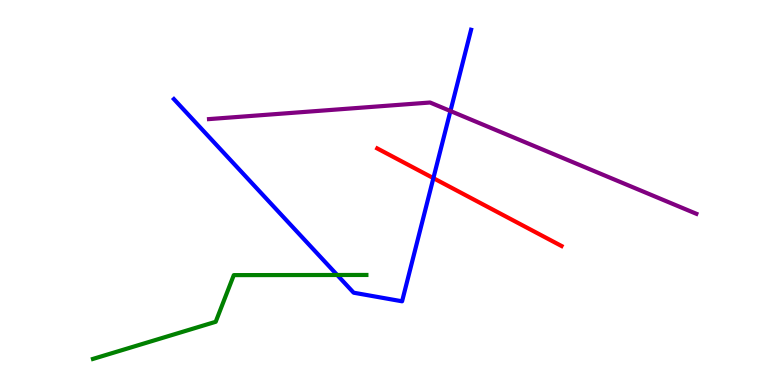[{'lines': ['blue', 'red'], 'intersections': [{'x': 5.59, 'y': 5.37}]}, {'lines': ['green', 'red'], 'intersections': []}, {'lines': ['purple', 'red'], 'intersections': []}, {'lines': ['blue', 'green'], 'intersections': [{'x': 4.35, 'y': 2.86}]}, {'lines': ['blue', 'purple'], 'intersections': [{'x': 5.81, 'y': 7.12}]}, {'lines': ['green', 'purple'], 'intersections': []}]